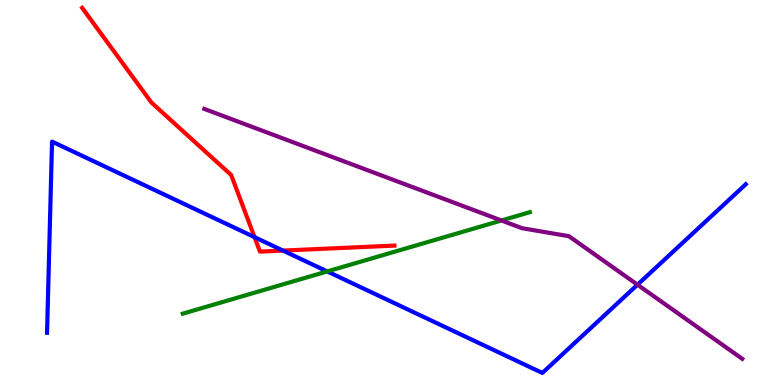[{'lines': ['blue', 'red'], 'intersections': [{'x': 3.28, 'y': 3.84}, {'x': 3.65, 'y': 3.49}]}, {'lines': ['green', 'red'], 'intersections': []}, {'lines': ['purple', 'red'], 'intersections': []}, {'lines': ['blue', 'green'], 'intersections': [{'x': 4.22, 'y': 2.95}]}, {'lines': ['blue', 'purple'], 'intersections': [{'x': 8.23, 'y': 2.61}]}, {'lines': ['green', 'purple'], 'intersections': [{'x': 6.47, 'y': 4.27}]}]